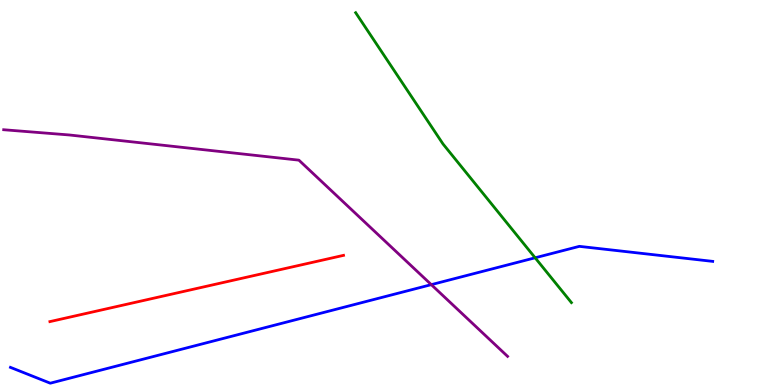[{'lines': ['blue', 'red'], 'intersections': []}, {'lines': ['green', 'red'], 'intersections': []}, {'lines': ['purple', 'red'], 'intersections': []}, {'lines': ['blue', 'green'], 'intersections': [{'x': 6.9, 'y': 3.3}]}, {'lines': ['blue', 'purple'], 'intersections': [{'x': 5.57, 'y': 2.61}]}, {'lines': ['green', 'purple'], 'intersections': []}]